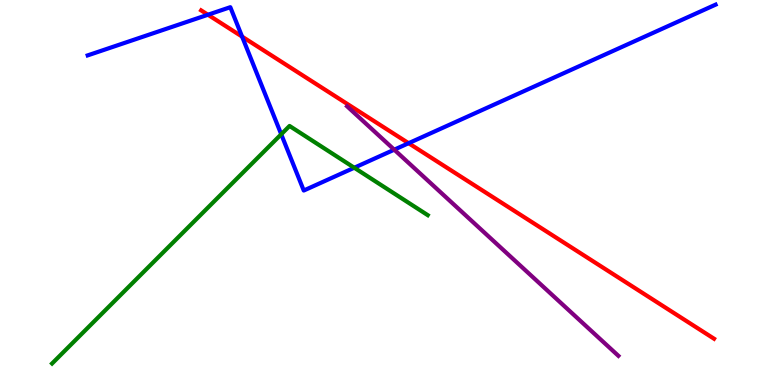[{'lines': ['blue', 'red'], 'intersections': [{'x': 2.68, 'y': 9.62}, {'x': 3.12, 'y': 9.05}, {'x': 5.27, 'y': 6.28}]}, {'lines': ['green', 'red'], 'intersections': []}, {'lines': ['purple', 'red'], 'intersections': []}, {'lines': ['blue', 'green'], 'intersections': [{'x': 3.63, 'y': 6.51}, {'x': 4.57, 'y': 5.64}]}, {'lines': ['blue', 'purple'], 'intersections': [{'x': 5.09, 'y': 6.11}]}, {'lines': ['green', 'purple'], 'intersections': []}]